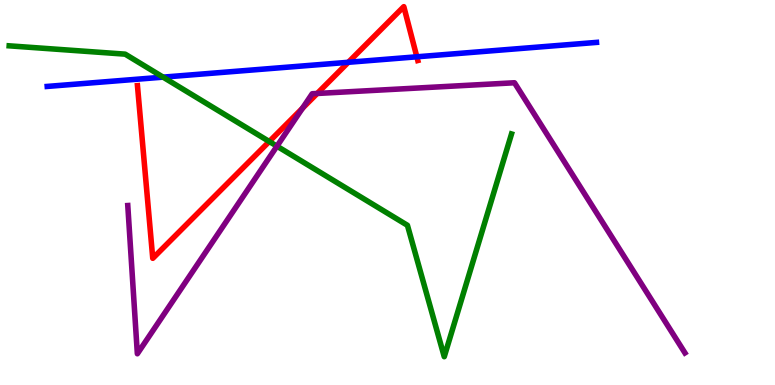[{'lines': ['blue', 'red'], 'intersections': [{'x': 4.49, 'y': 8.38}, {'x': 5.38, 'y': 8.52}]}, {'lines': ['green', 'red'], 'intersections': [{'x': 3.47, 'y': 6.32}]}, {'lines': ['purple', 'red'], 'intersections': [{'x': 3.9, 'y': 7.19}, {'x': 4.09, 'y': 7.57}]}, {'lines': ['blue', 'green'], 'intersections': [{'x': 2.1, 'y': 8.0}]}, {'lines': ['blue', 'purple'], 'intersections': []}, {'lines': ['green', 'purple'], 'intersections': [{'x': 3.57, 'y': 6.2}]}]